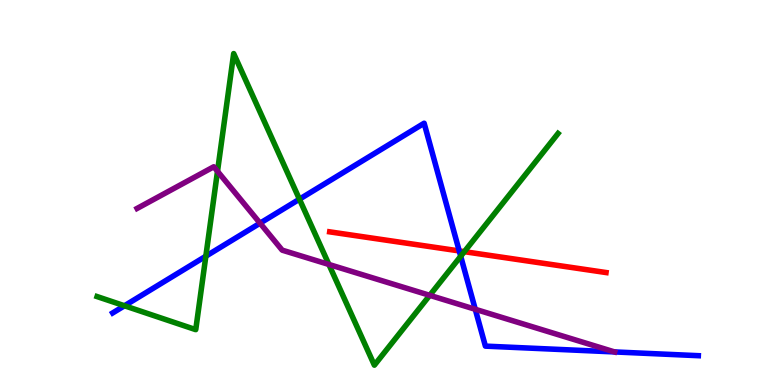[{'lines': ['blue', 'red'], 'intersections': [{'x': 5.93, 'y': 3.48}]}, {'lines': ['green', 'red'], 'intersections': [{'x': 5.99, 'y': 3.46}]}, {'lines': ['purple', 'red'], 'intersections': []}, {'lines': ['blue', 'green'], 'intersections': [{'x': 1.61, 'y': 2.06}, {'x': 2.66, 'y': 3.35}, {'x': 3.86, 'y': 4.83}, {'x': 5.94, 'y': 3.34}]}, {'lines': ['blue', 'purple'], 'intersections': [{'x': 3.36, 'y': 4.2}, {'x': 6.13, 'y': 1.97}, {'x': 7.93, 'y': 0.859}]}, {'lines': ['green', 'purple'], 'intersections': [{'x': 2.81, 'y': 5.55}, {'x': 4.24, 'y': 3.13}, {'x': 5.54, 'y': 2.33}]}]